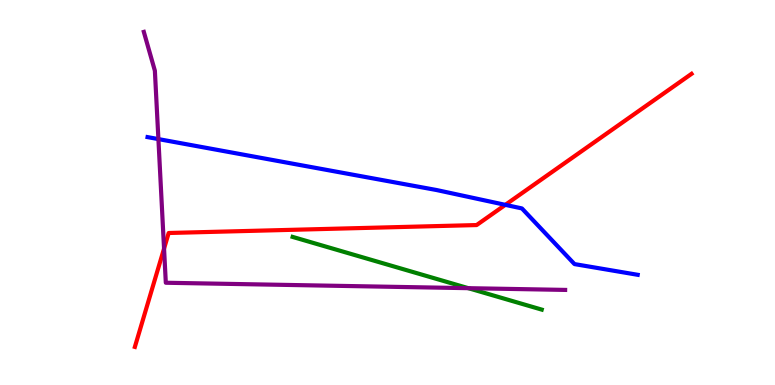[{'lines': ['blue', 'red'], 'intersections': [{'x': 6.52, 'y': 4.68}]}, {'lines': ['green', 'red'], 'intersections': []}, {'lines': ['purple', 'red'], 'intersections': [{'x': 2.12, 'y': 3.54}]}, {'lines': ['blue', 'green'], 'intersections': []}, {'lines': ['blue', 'purple'], 'intersections': [{'x': 2.04, 'y': 6.39}]}, {'lines': ['green', 'purple'], 'intersections': [{'x': 6.04, 'y': 2.51}]}]